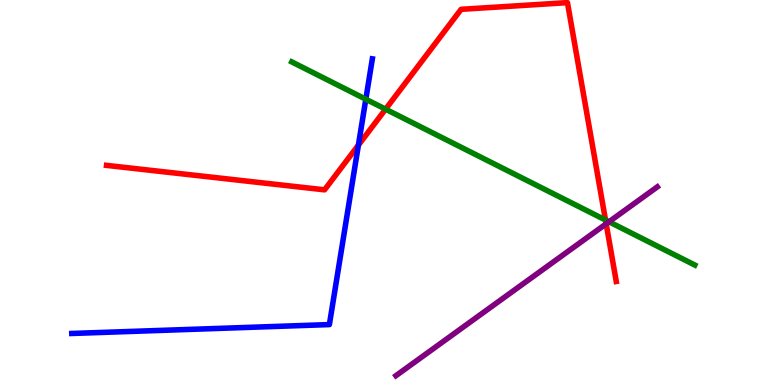[{'lines': ['blue', 'red'], 'intersections': [{'x': 4.62, 'y': 6.23}]}, {'lines': ['green', 'red'], 'intersections': [{'x': 4.98, 'y': 7.16}, {'x': 7.81, 'y': 4.29}]}, {'lines': ['purple', 'red'], 'intersections': [{'x': 7.82, 'y': 4.19}]}, {'lines': ['blue', 'green'], 'intersections': [{'x': 4.72, 'y': 7.42}]}, {'lines': ['blue', 'purple'], 'intersections': []}, {'lines': ['green', 'purple'], 'intersections': [{'x': 7.86, 'y': 4.24}]}]